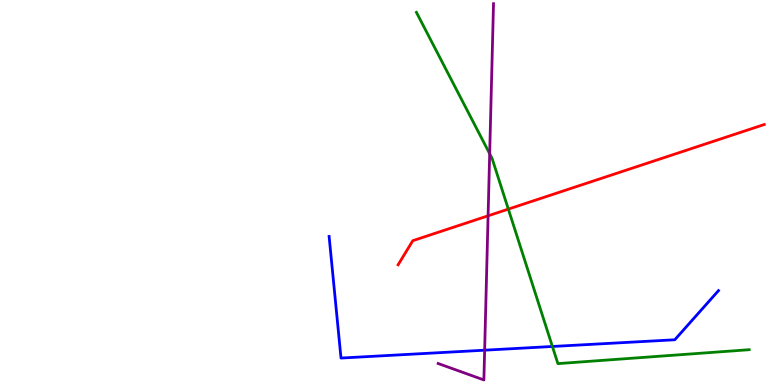[{'lines': ['blue', 'red'], 'intersections': []}, {'lines': ['green', 'red'], 'intersections': [{'x': 6.56, 'y': 4.57}]}, {'lines': ['purple', 'red'], 'intersections': [{'x': 6.3, 'y': 4.39}]}, {'lines': ['blue', 'green'], 'intersections': [{'x': 7.13, 'y': 1.0}]}, {'lines': ['blue', 'purple'], 'intersections': [{'x': 6.25, 'y': 0.904}]}, {'lines': ['green', 'purple'], 'intersections': [{'x': 6.32, 'y': 6.01}]}]